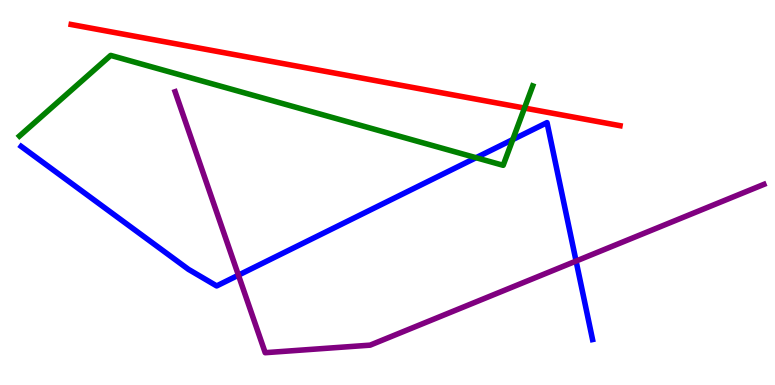[{'lines': ['blue', 'red'], 'intersections': []}, {'lines': ['green', 'red'], 'intersections': [{'x': 6.77, 'y': 7.19}]}, {'lines': ['purple', 'red'], 'intersections': []}, {'lines': ['blue', 'green'], 'intersections': [{'x': 6.14, 'y': 5.9}, {'x': 6.62, 'y': 6.37}]}, {'lines': ['blue', 'purple'], 'intersections': [{'x': 3.08, 'y': 2.85}, {'x': 7.43, 'y': 3.22}]}, {'lines': ['green', 'purple'], 'intersections': []}]